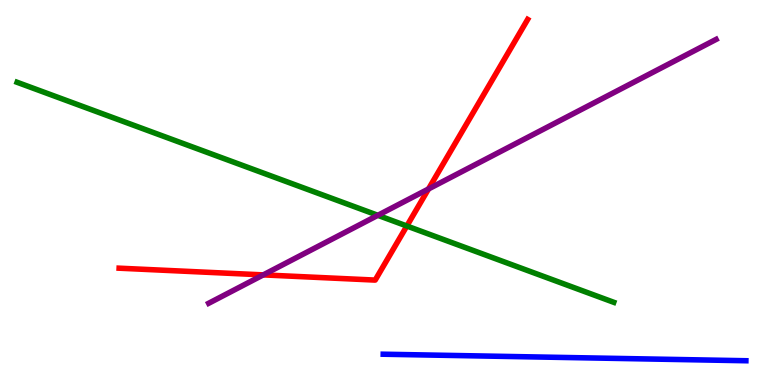[{'lines': ['blue', 'red'], 'intersections': []}, {'lines': ['green', 'red'], 'intersections': [{'x': 5.25, 'y': 4.13}]}, {'lines': ['purple', 'red'], 'intersections': [{'x': 3.4, 'y': 2.86}, {'x': 5.53, 'y': 5.09}]}, {'lines': ['blue', 'green'], 'intersections': []}, {'lines': ['blue', 'purple'], 'intersections': []}, {'lines': ['green', 'purple'], 'intersections': [{'x': 4.88, 'y': 4.41}]}]